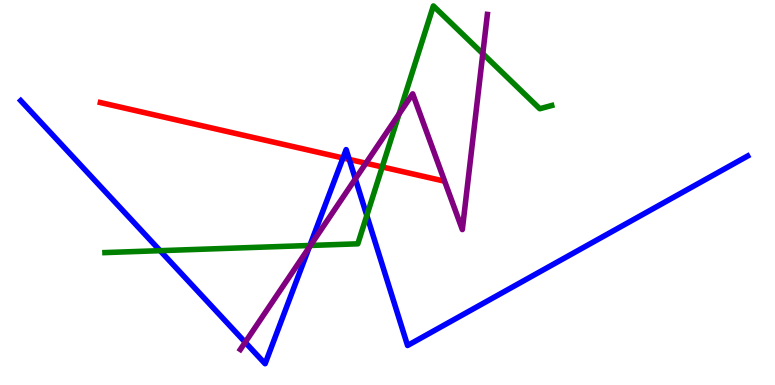[{'lines': ['blue', 'red'], 'intersections': [{'x': 4.43, 'y': 5.9}, {'x': 4.51, 'y': 5.86}]}, {'lines': ['green', 'red'], 'intersections': [{'x': 4.93, 'y': 5.66}]}, {'lines': ['purple', 'red'], 'intersections': [{'x': 4.72, 'y': 5.76}]}, {'lines': ['blue', 'green'], 'intersections': [{'x': 2.07, 'y': 3.49}, {'x': 4.0, 'y': 3.62}, {'x': 4.73, 'y': 4.4}]}, {'lines': ['blue', 'purple'], 'intersections': [{'x': 3.16, 'y': 1.11}, {'x': 3.99, 'y': 3.57}, {'x': 4.59, 'y': 5.35}]}, {'lines': ['green', 'purple'], 'intersections': [{'x': 4.01, 'y': 3.62}, {'x': 5.15, 'y': 7.04}, {'x': 6.23, 'y': 8.61}]}]